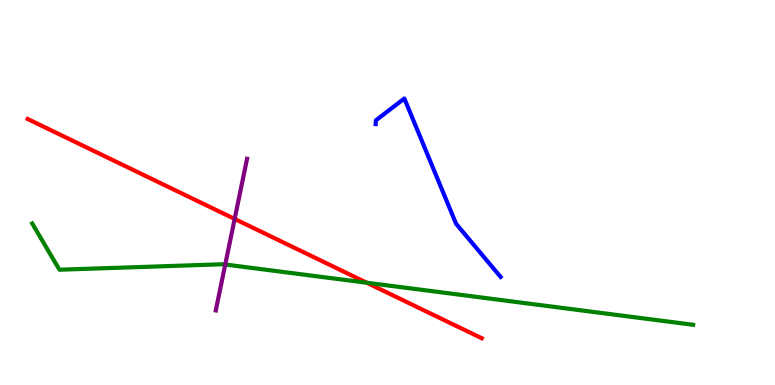[{'lines': ['blue', 'red'], 'intersections': []}, {'lines': ['green', 'red'], 'intersections': [{'x': 4.73, 'y': 2.66}]}, {'lines': ['purple', 'red'], 'intersections': [{'x': 3.03, 'y': 4.31}]}, {'lines': ['blue', 'green'], 'intersections': []}, {'lines': ['blue', 'purple'], 'intersections': []}, {'lines': ['green', 'purple'], 'intersections': [{'x': 2.91, 'y': 3.13}]}]